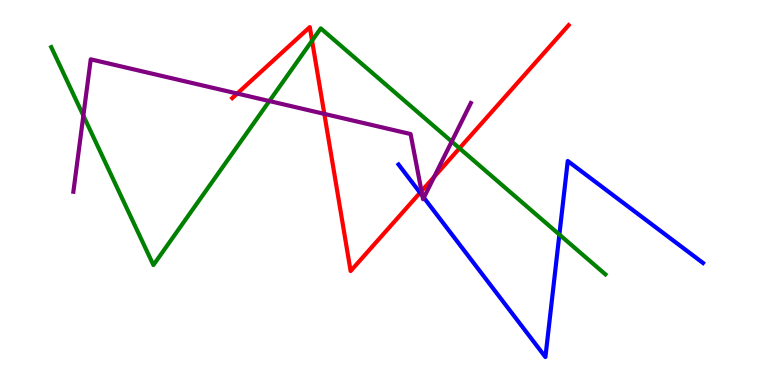[{'lines': ['blue', 'red'], 'intersections': [{'x': 5.42, 'y': 4.99}]}, {'lines': ['green', 'red'], 'intersections': [{'x': 4.03, 'y': 8.94}, {'x': 5.93, 'y': 6.15}]}, {'lines': ['purple', 'red'], 'intersections': [{'x': 3.06, 'y': 7.57}, {'x': 4.18, 'y': 7.04}, {'x': 5.44, 'y': 5.04}, {'x': 5.6, 'y': 5.41}]}, {'lines': ['blue', 'green'], 'intersections': [{'x': 7.22, 'y': 3.91}]}, {'lines': ['blue', 'purple'], 'intersections': [{'x': 5.45, 'y': 4.92}, {'x': 5.47, 'y': 4.87}]}, {'lines': ['green', 'purple'], 'intersections': [{'x': 1.08, 'y': 7.0}, {'x': 3.48, 'y': 7.38}, {'x': 5.83, 'y': 6.32}]}]